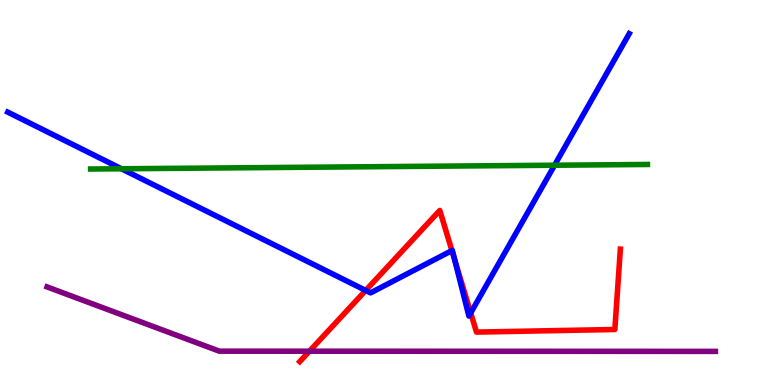[{'lines': ['blue', 'red'], 'intersections': [{'x': 4.72, 'y': 2.46}, {'x': 5.83, 'y': 3.49}, {'x': 5.87, 'y': 3.24}, {'x': 6.07, 'y': 1.87}]}, {'lines': ['green', 'red'], 'intersections': []}, {'lines': ['purple', 'red'], 'intersections': [{'x': 3.99, 'y': 0.878}]}, {'lines': ['blue', 'green'], 'intersections': [{'x': 1.57, 'y': 5.62}, {'x': 7.16, 'y': 5.71}]}, {'lines': ['blue', 'purple'], 'intersections': []}, {'lines': ['green', 'purple'], 'intersections': []}]